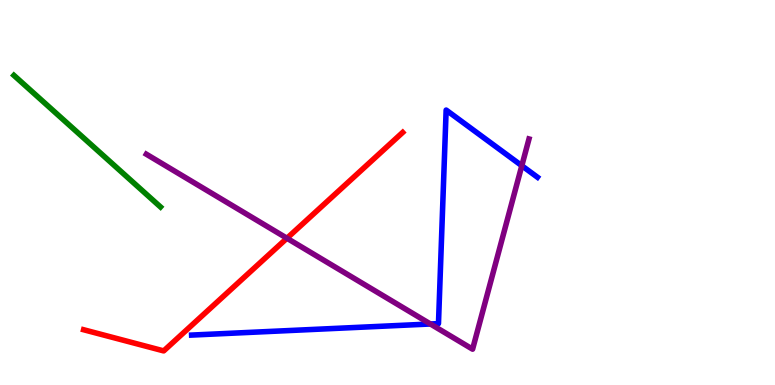[{'lines': ['blue', 'red'], 'intersections': []}, {'lines': ['green', 'red'], 'intersections': []}, {'lines': ['purple', 'red'], 'intersections': [{'x': 3.7, 'y': 3.81}]}, {'lines': ['blue', 'green'], 'intersections': []}, {'lines': ['blue', 'purple'], 'intersections': [{'x': 5.55, 'y': 1.58}, {'x': 6.73, 'y': 5.7}]}, {'lines': ['green', 'purple'], 'intersections': []}]